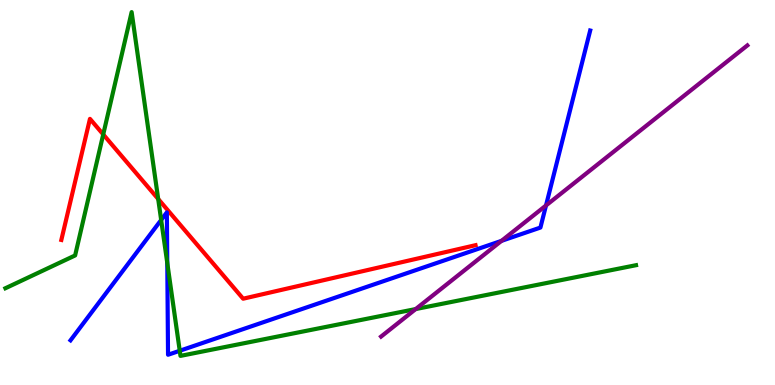[{'lines': ['blue', 'red'], 'intersections': []}, {'lines': ['green', 'red'], 'intersections': [{'x': 1.33, 'y': 6.51}, {'x': 2.04, 'y': 4.83}]}, {'lines': ['purple', 'red'], 'intersections': []}, {'lines': ['blue', 'green'], 'intersections': [{'x': 2.08, 'y': 4.29}, {'x': 2.16, 'y': 3.17}, {'x': 2.32, 'y': 0.889}]}, {'lines': ['blue', 'purple'], 'intersections': [{'x': 6.47, 'y': 3.74}, {'x': 7.05, 'y': 4.66}]}, {'lines': ['green', 'purple'], 'intersections': [{'x': 5.36, 'y': 1.97}]}]